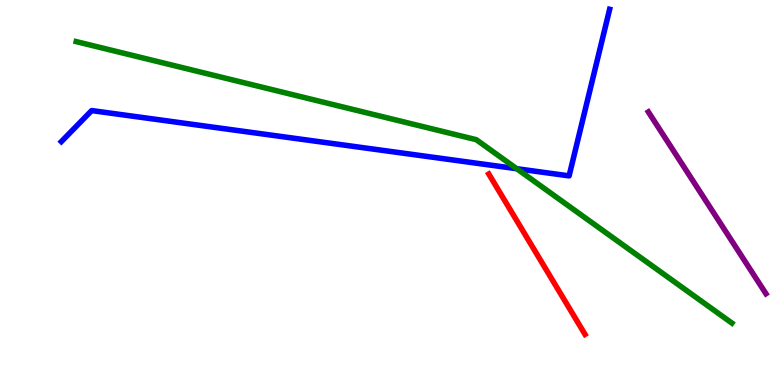[{'lines': ['blue', 'red'], 'intersections': []}, {'lines': ['green', 'red'], 'intersections': []}, {'lines': ['purple', 'red'], 'intersections': []}, {'lines': ['blue', 'green'], 'intersections': [{'x': 6.67, 'y': 5.62}]}, {'lines': ['blue', 'purple'], 'intersections': []}, {'lines': ['green', 'purple'], 'intersections': []}]